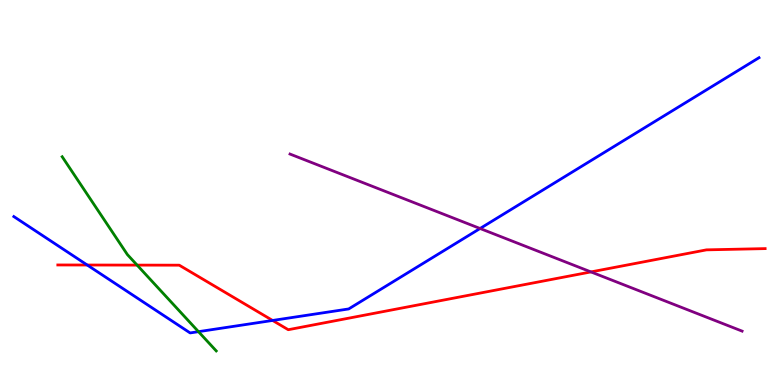[{'lines': ['blue', 'red'], 'intersections': [{'x': 1.13, 'y': 3.12}, {'x': 3.52, 'y': 1.68}]}, {'lines': ['green', 'red'], 'intersections': [{'x': 1.77, 'y': 3.11}]}, {'lines': ['purple', 'red'], 'intersections': [{'x': 7.63, 'y': 2.94}]}, {'lines': ['blue', 'green'], 'intersections': [{'x': 2.56, 'y': 1.39}]}, {'lines': ['blue', 'purple'], 'intersections': [{'x': 6.19, 'y': 4.07}]}, {'lines': ['green', 'purple'], 'intersections': []}]